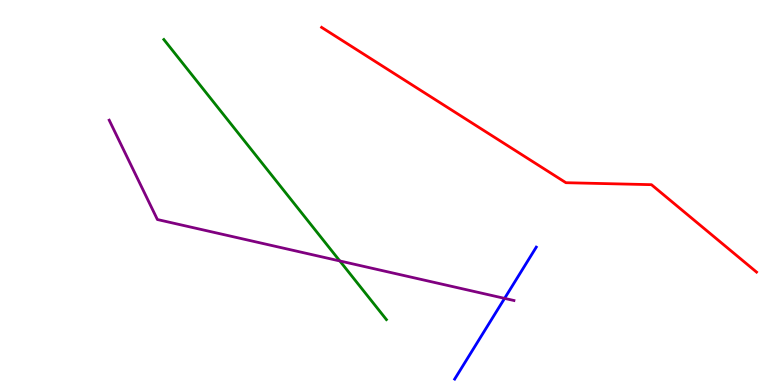[{'lines': ['blue', 'red'], 'intersections': []}, {'lines': ['green', 'red'], 'intersections': []}, {'lines': ['purple', 'red'], 'intersections': []}, {'lines': ['blue', 'green'], 'intersections': []}, {'lines': ['blue', 'purple'], 'intersections': [{'x': 6.51, 'y': 2.25}]}, {'lines': ['green', 'purple'], 'intersections': [{'x': 4.38, 'y': 3.22}]}]